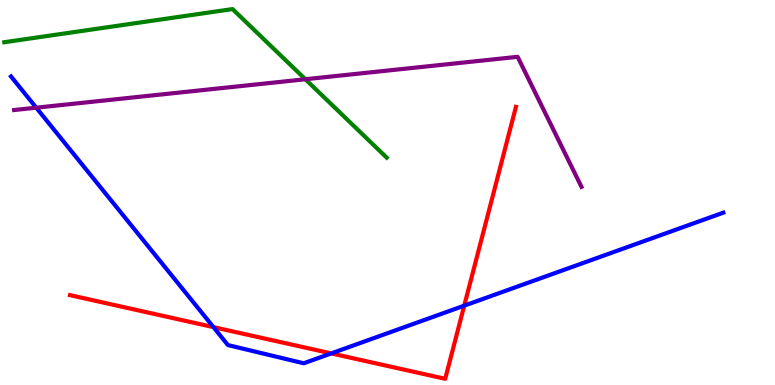[{'lines': ['blue', 'red'], 'intersections': [{'x': 2.75, 'y': 1.5}, {'x': 4.27, 'y': 0.821}, {'x': 5.99, 'y': 2.06}]}, {'lines': ['green', 'red'], 'intersections': []}, {'lines': ['purple', 'red'], 'intersections': []}, {'lines': ['blue', 'green'], 'intersections': []}, {'lines': ['blue', 'purple'], 'intersections': [{'x': 0.468, 'y': 7.2}]}, {'lines': ['green', 'purple'], 'intersections': [{'x': 3.94, 'y': 7.94}]}]